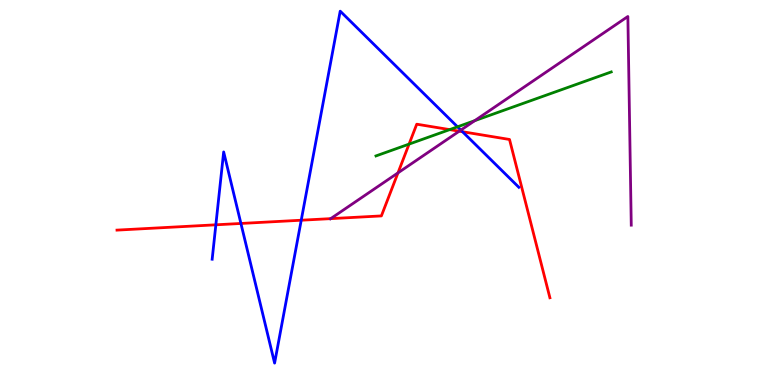[{'lines': ['blue', 'red'], 'intersections': [{'x': 2.79, 'y': 4.16}, {'x': 3.11, 'y': 4.2}, {'x': 3.89, 'y': 4.28}, {'x': 5.97, 'y': 6.58}]}, {'lines': ['green', 'red'], 'intersections': [{'x': 5.28, 'y': 6.26}, {'x': 5.8, 'y': 6.63}]}, {'lines': ['purple', 'red'], 'intersections': [{'x': 4.27, 'y': 4.32}, {'x': 5.14, 'y': 5.51}, {'x': 5.93, 'y': 6.59}]}, {'lines': ['blue', 'green'], 'intersections': [{'x': 5.9, 'y': 6.71}]}, {'lines': ['blue', 'purple'], 'intersections': [{'x': 5.95, 'y': 6.62}]}, {'lines': ['green', 'purple'], 'intersections': [{'x': 6.13, 'y': 6.87}]}]